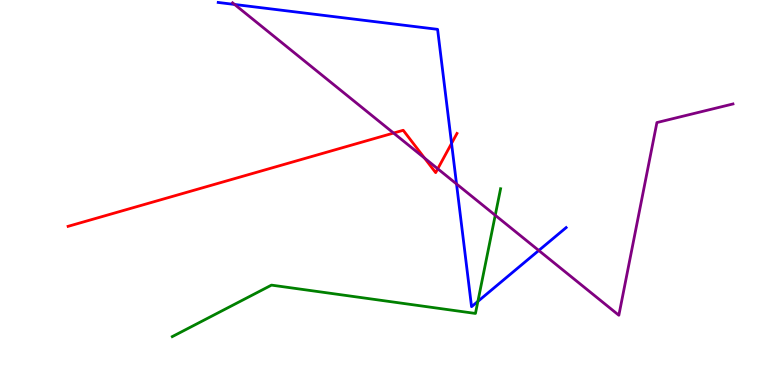[{'lines': ['blue', 'red'], 'intersections': [{'x': 5.83, 'y': 6.28}]}, {'lines': ['green', 'red'], 'intersections': []}, {'lines': ['purple', 'red'], 'intersections': [{'x': 5.08, 'y': 6.54}, {'x': 5.48, 'y': 5.89}, {'x': 5.65, 'y': 5.62}]}, {'lines': ['blue', 'green'], 'intersections': [{'x': 6.17, 'y': 2.17}]}, {'lines': ['blue', 'purple'], 'intersections': [{'x': 3.03, 'y': 9.88}, {'x': 5.89, 'y': 5.22}, {'x': 6.95, 'y': 3.49}]}, {'lines': ['green', 'purple'], 'intersections': [{'x': 6.39, 'y': 4.41}]}]